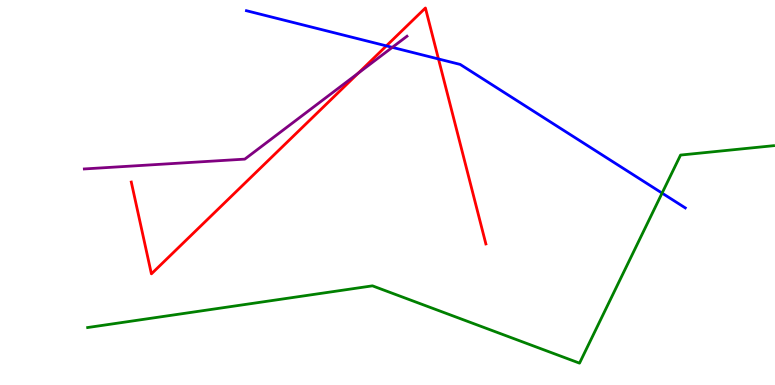[{'lines': ['blue', 'red'], 'intersections': [{'x': 4.99, 'y': 8.81}, {'x': 5.66, 'y': 8.47}]}, {'lines': ['green', 'red'], 'intersections': []}, {'lines': ['purple', 'red'], 'intersections': [{'x': 4.62, 'y': 8.1}]}, {'lines': ['blue', 'green'], 'intersections': [{'x': 8.54, 'y': 4.98}]}, {'lines': ['blue', 'purple'], 'intersections': [{'x': 5.06, 'y': 8.77}]}, {'lines': ['green', 'purple'], 'intersections': []}]